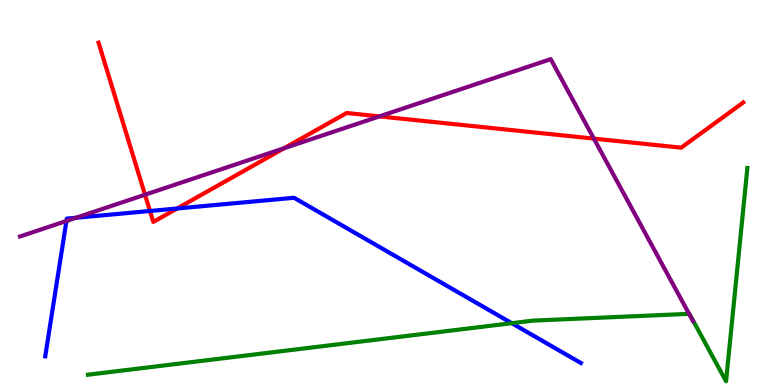[{'lines': ['blue', 'red'], 'intersections': [{'x': 1.94, 'y': 4.52}, {'x': 2.29, 'y': 4.58}]}, {'lines': ['green', 'red'], 'intersections': []}, {'lines': ['purple', 'red'], 'intersections': [{'x': 1.87, 'y': 4.94}, {'x': 3.67, 'y': 6.15}, {'x': 4.9, 'y': 6.98}, {'x': 7.66, 'y': 6.4}]}, {'lines': ['blue', 'green'], 'intersections': [{'x': 6.6, 'y': 1.61}]}, {'lines': ['blue', 'purple'], 'intersections': [{'x': 0.857, 'y': 4.26}, {'x': 0.98, 'y': 4.34}]}, {'lines': ['green', 'purple'], 'intersections': [{'x': 8.89, 'y': 1.85}]}]